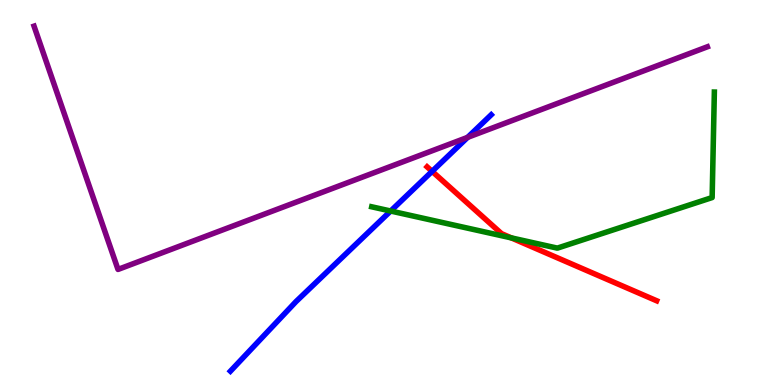[{'lines': ['blue', 'red'], 'intersections': [{'x': 5.58, 'y': 5.55}]}, {'lines': ['green', 'red'], 'intersections': [{'x': 6.6, 'y': 3.82}]}, {'lines': ['purple', 'red'], 'intersections': []}, {'lines': ['blue', 'green'], 'intersections': [{'x': 5.04, 'y': 4.52}]}, {'lines': ['blue', 'purple'], 'intersections': [{'x': 6.03, 'y': 6.43}]}, {'lines': ['green', 'purple'], 'intersections': []}]